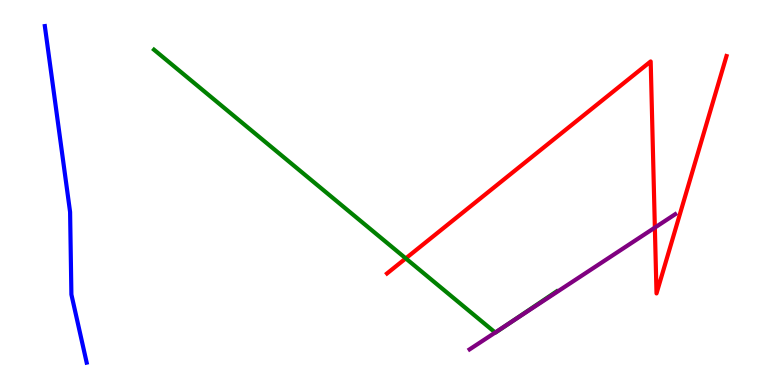[{'lines': ['blue', 'red'], 'intersections': []}, {'lines': ['green', 'red'], 'intersections': [{'x': 5.24, 'y': 3.29}]}, {'lines': ['purple', 'red'], 'intersections': [{'x': 8.45, 'y': 4.09}]}, {'lines': ['blue', 'green'], 'intersections': []}, {'lines': ['blue', 'purple'], 'intersections': []}, {'lines': ['green', 'purple'], 'intersections': [{'x': 6.39, 'y': 1.36}, {'x': 6.58, 'y': 1.61}]}]